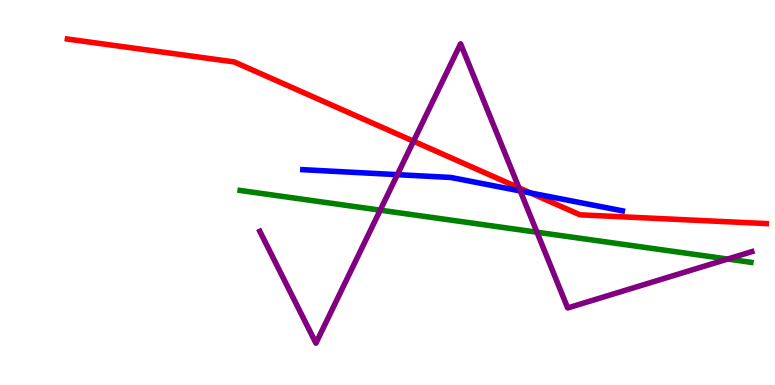[{'lines': ['blue', 'red'], 'intersections': [{'x': 6.85, 'y': 4.99}]}, {'lines': ['green', 'red'], 'intersections': []}, {'lines': ['purple', 'red'], 'intersections': [{'x': 5.34, 'y': 6.33}, {'x': 6.7, 'y': 5.12}]}, {'lines': ['blue', 'green'], 'intersections': []}, {'lines': ['blue', 'purple'], 'intersections': [{'x': 5.13, 'y': 5.46}, {'x': 6.71, 'y': 5.04}]}, {'lines': ['green', 'purple'], 'intersections': [{'x': 4.91, 'y': 4.54}, {'x': 6.93, 'y': 3.97}, {'x': 9.39, 'y': 3.27}]}]